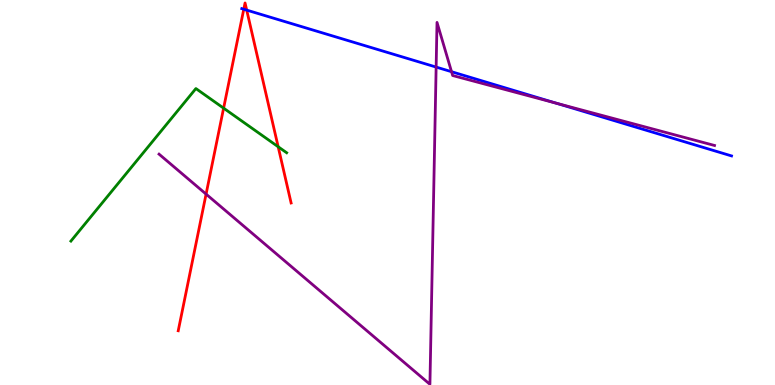[{'lines': ['blue', 'red'], 'intersections': [{'x': 3.15, 'y': 9.76}, {'x': 3.18, 'y': 9.74}]}, {'lines': ['green', 'red'], 'intersections': [{'x': 2.89, 'y': 7.19}, {'x': 3.59, 'y': 6.19}]}, {'lines': ['purple', 'red'], 'intersections': [{'x': 2.66, 'y': 4.96}]}, {'lines': ['blue', 'green'], 'intersections': []}, {'lines': ['blue', 'purple'], 'intersections': [{'x': 5.63, 'y': 8.26}, {'x': 5.83, 'y': 8.14}, {'x': 7.18, 'y': 7.32}]}, {'lines': ['green', 'purple'], 'intersections': []}]